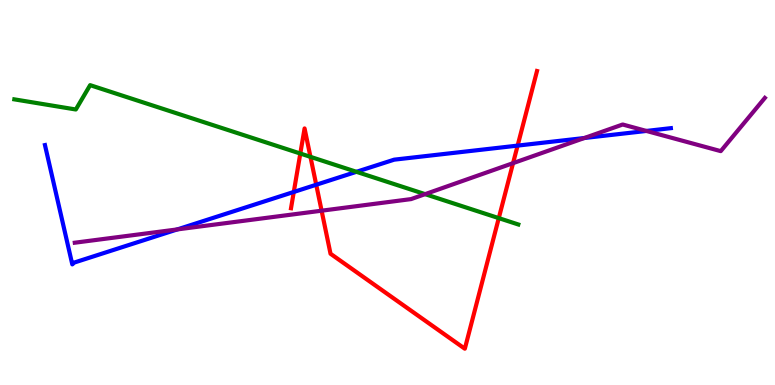[{'lines': ['blue', 'red'], 'intersections': [{'x': 3.79, 'y': 5.01}, {'x': 4.08, 'y': 5.2}, {'x': 6.68, 'y': 6.22}]}, {'lines': ['green', 'red'], 'intersections': [{'x': 3.87, 'y': 6.01}, {'x': 4.01, 'y': 5.93}, {'x': 6.44, 'y': 4.33}]}, {'lines': ['purple', 'red'], 'intersections': [{'x': 4.15, 'y': 4.53}, {'x': 6.62, 'y': 5.76}]}, {'lines': ['blue', 'green'], 'intersections': [{'x': 4.6, 'y': 5.54}]}, {'lines': ['blue', 'purple'], 'intersections': [{'x': 2.29, 'y': 4.04}, {'x': 7.54, 'y': 6.42}, {'x': 8.34, 'y': 6.6}]}, {'lines': ['green', 'purple'], 'intersections': [{'x': 5.49, 'y': 4.96}]}]